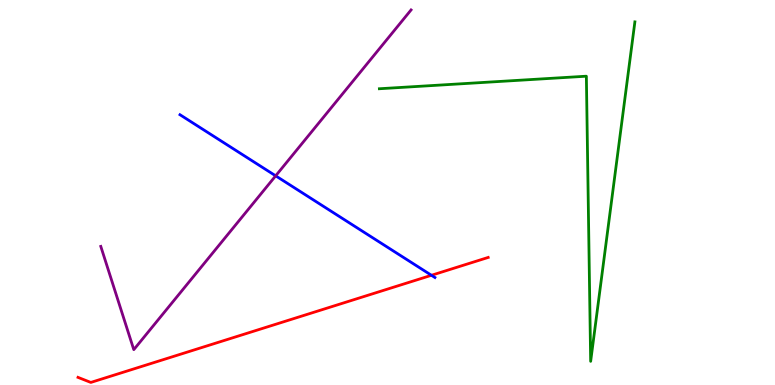[{'lines': ['blue', 'red'], 'intersections': [{'x': 5.57, 'y': 2.85}]}, {'lines': ['green', 'red'], 'intersections': []}, {'lines': ['purple', 'red'], 'intersections': []}, {'lines': ['blue', 'green'], 'intersections': []}, {'lines': ['blue', 'purple'], 'intersections': [{'x': 3.56, 'y': 5.43}]}, {'lines': ['green', 'purple'], 'intersections': []}]